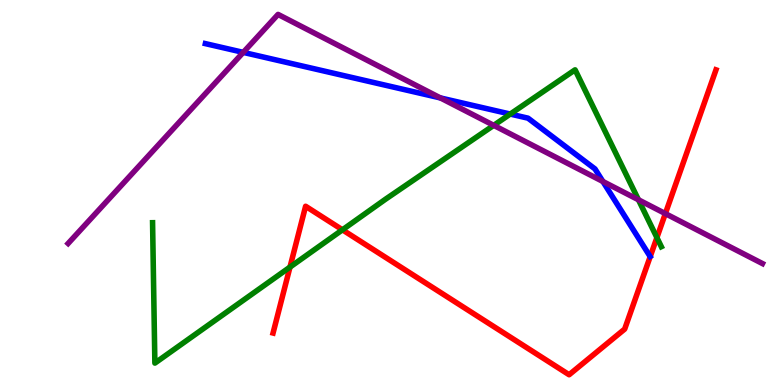[{'lines': ['blue', 'red'], 'intersections': []}, {'lines': ['green', 'red'], 'intersections': [{'x': 3.74, 'y': 3.06}, {'x': 4.42, 'y': 4.03}, {'x': 8.48, 'y': 3.83}]}, {'lines': ['purple', 'red'], 'intersections': [{'x': 8.59, 'y': 4.45}]}, {'lines': ['blue', 'green'], 'intersections': [{'x': 6.58, 'y': 7.04}]}, {'lines': ['blue', 'purple'], 'intersections': [{'x': 3.14, 'y': 8.64}, {'x': 5.68, 'y': 7.46}, {'x': 7.78, 'y': 5.29}]}, {'lines': ['green', 'purple'], 'intersections': [{'x': 6.37, 'y': 6.74}, {'x': 8.24, 'y': 4.81}]}]